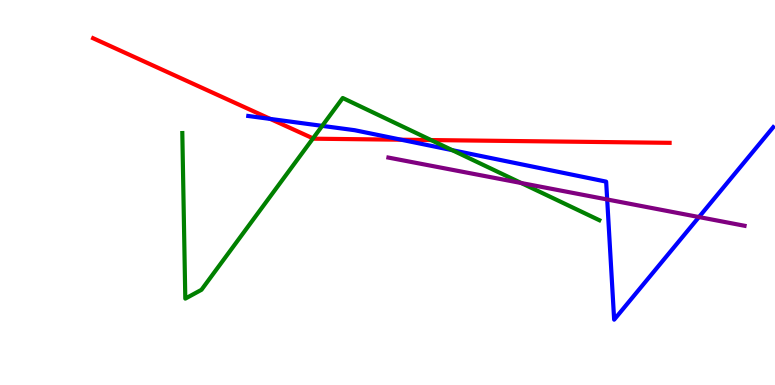[{'lines': ['blue', 'red'], 'intersections': [{'x': 3.49, 'y': 6.91}, {'x': 5.18, 'y': 6.37}]}, {'lines': ['green', 'red'], 'intersections': [{'x': 4.04, 'y': 6.41}, {'x': 5.56, 'y': 6.36}]}, {'lines': ['purple', 'red'], 'intersections': []}, {'lines': ['blue', 'green'], 'intersections': [{'x': 4.16, 'y': 6.73}, {'x': 5.84, 'y': 6.1}]}, {'lines': ['blue', 'purple'], 'intersections': [{'x': 7.83, 'y': 4.82}, {'x': 9.02, 'y': 4.36}]}, {'lines': ['green', 'purple'], 'intersections': [{'x': 6.73, 'y': 5.25}]}]